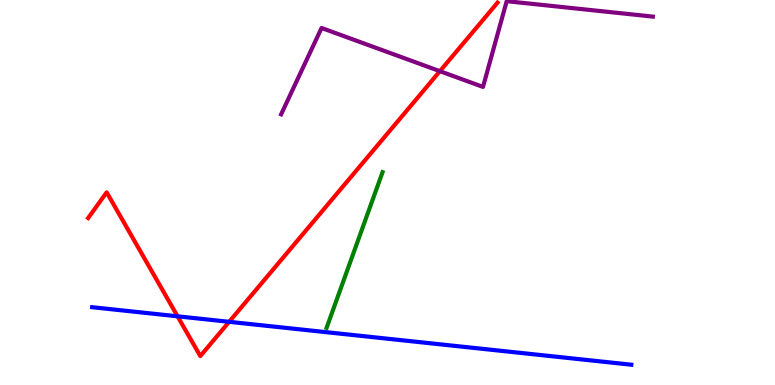[{'lines': ['blue', 'red'], 'intersections': [{'x': 2.29, 'y': 1.78}, {'x': 2.96, 'y': 1.64}]}, {'lines': ['green', 'red'], 'intersections': []}, {'lines': ['purple', 'red'], 'intersections': [{'x': 5.68, 'y': 8.15}]}, {'lines': ['blue', 'green'], 'intersections': []}, {'lines': ['blue', 'purple'], 'intersections': []}, {'lines': ['green', 'purple'], 'intersections': []}]